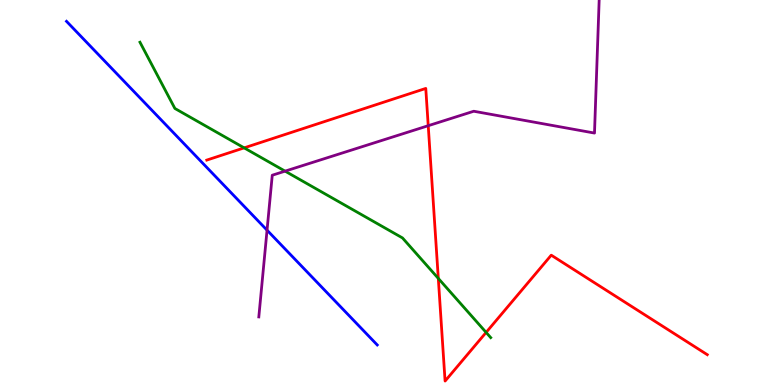[{'lines': ['blue', 'red'], 'intersections': []}, {'lines': ['green', 'red'], 'intersections': [{'x': 3.15, 'y': 6.16}, {'x': 5.66, 'y': 2.77}, {'x': 6.27, 'y': 1.37}]}, {'lines': ['purple', 'red'], 'intersections': [{'x': 5.53, 'y': 6.74}]}, {'lines': ['blue', 'green'], 'intersections': []}, {'lines': ['blue', 'purple'], 'intersections': [{'x': 3.45, 'y': 4.02}]}, {'lines': ['green', 'purple'], 'intersections': [{'x': 3.68, 'y': 5.55}]}]